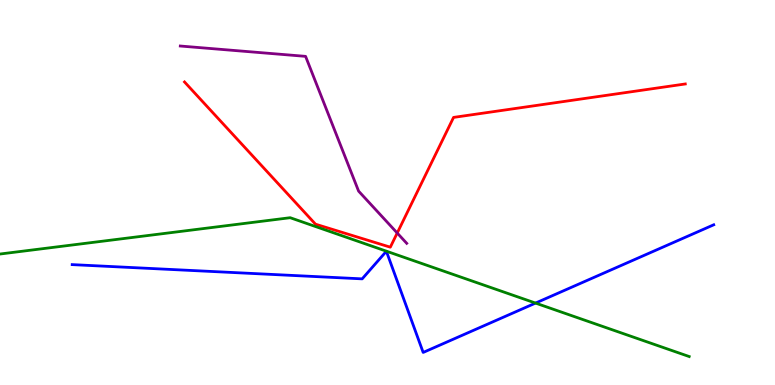[{'lines': ['blue', 'red'], 'intersections': []}, {'lines': ['green', 'red'], 'intersections': []}, {'lines': ['purple', 'red'], 'intersections': [{'x': 5.13, 'y': 3.95}]}, {'lines': ['blue', 'green'], 'intersections': [{'x': 6.91, 'y': 2.13}]}, {'lines': ['blue', 'purple'], 'intersections': []}, {'lines': ['green', 'purple'], 'intersections': []}]